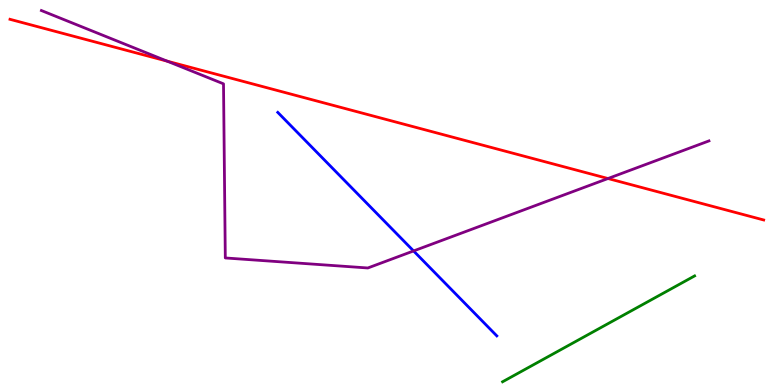[{'lines': ['blue', 'red'], 'intersections': []}, {'lines': ['green', 'red'], 'intersections': []}, {'lines': ['purple', 'red'], 'intersections': [{'x': 2.16, 'y': 8.41}, {'x': 7.85, 'y': 5.36}]}, {'lines': ['blue', 'green'], 'intersections': []}, {'lines': ['blue', 'purple'], 'intersections': [{'x': 5.34, 'y': 3.48}]}, {'lines': ['green', 'purple'], 'intersections': []}]